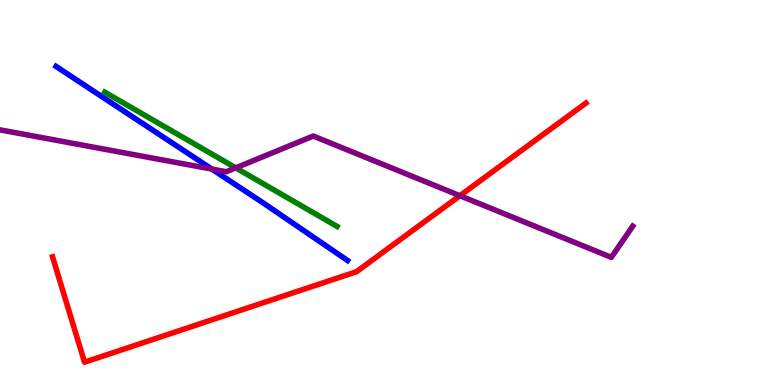[{'lines': ['blue', 'red'], 'intersections': []}, {'lines': ['green', 'red'], 'intersections': []}, {'lines': ['purple', 'red'], 'intersections': [{'x': 5.93, 'y': 4.92}]}, {'lines': ['blue', 'green'], 'intersections': []}, {'lines': ['blue', 'purple'], 'intersections': [{'x': 2.73, 'y': 5.61}]}, {'lines': ['green', 'purple'], 'intersections': [{'x': 3.04, 'y': 5.64}]}]